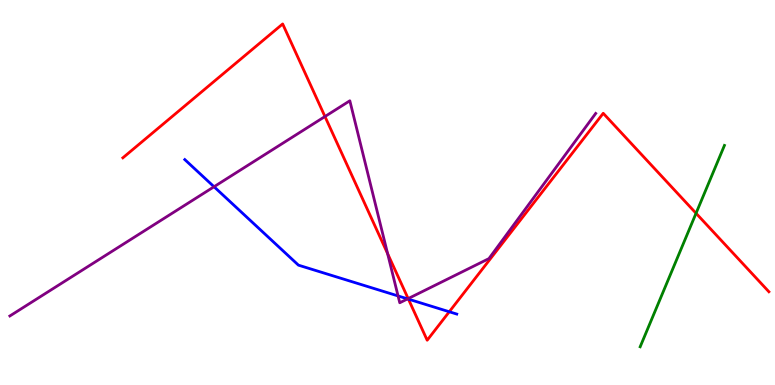[{'lines': ['blue', 'red'], 'intersections': [{'x': 5.27, 'y': 2.23}, {'x': 5.8, 'y': 1.9}]}, {'lines': ['green', 'red'], 'intersections': [{'x': 8.98, 'y': 4.46}]}, {'lines': ['purple', 'red'], 'intersections': [{'x': 4.19, 'y': 6.97}, {'x': 5.0, 'y': 3.41}, {'x': 5.27, 'y': 2.24}]}, {'lines': ['blue', 'green'], 'intersections': []}, {'lines': ['blue', 'purple'], 'intersections': [{'x': 2.76, 'y': 5.15}, {'x': 5.14, 'y': 2.31}, {'x': 5.26, 'y': 2.24}]}, {'lines': ['green', 'purple'], 'intersections': []}]